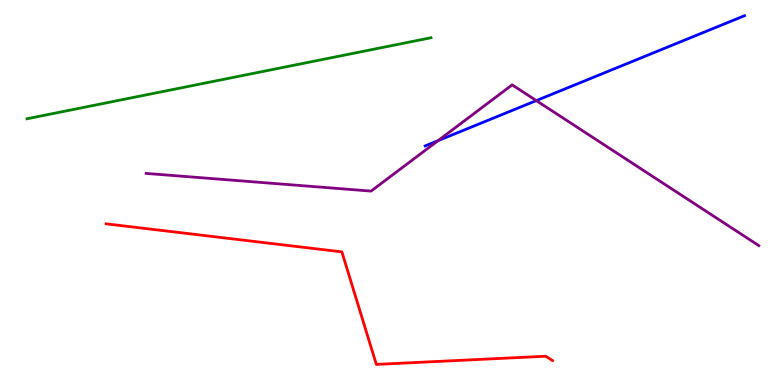[{'lines': ['blue', 'red'], 'intersections': []}, {'lines': ['green', 'red'], 'intersections': []}, {'lines': ['purple', 'red'], 'intersections': []}, {'lines': ['blue', 'green'], 'intersections': []}, {'lines': ['blue', 'purple'], 'intersections': [{'x': 5.65, 'y': 6.35}, {'x': 6.92, 'y': 7.39}]}, {'lines': ['green', 'purple'], 'intersections': []}]